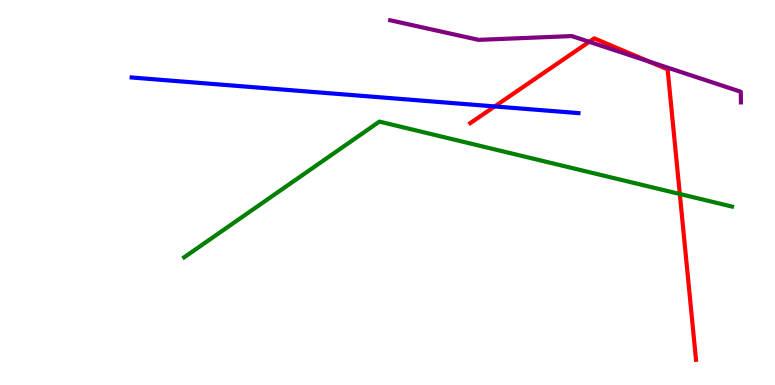[{'lines': ['blue', 'red'], 'intersections': [{'x': 6.38, 'y': 7.24}]}, {'lines': ['green', 'red'], 'intersections': [{'x': 8.77, 'y': 4.96}]}, {'lines': ['purple', 'red'], 'intersections': [{'x': 7.6, 'y': 8.91}, {'x': 8.37, 'y': 8.4}]}, {'lines': ['blue', 'green'], 'intersections': []}, {'lines': ['blue', 'purple'], 'intersections': []}, {'lines': ['green', 'purple'], 'intersections': []}]